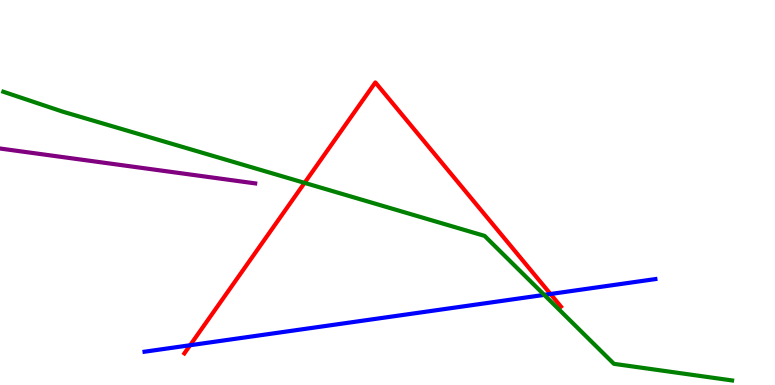[{'lines': ['blue', 'red'], 'intersections': [{'x': 2.45, 'y': 1.03}, {'x': 7.1, 'y': 2.36}]}, {'lines': ['green', 'red'], 'intersections': [{'x': 3.93, 'y': 5.25}]}, {'lines': ['purple', 'red'], 'intersections': []}, {'lines': ['blue', 'green'], 'intersections': [{'x': 7.02, 'y': 2.34}]}, {'lines': ['blue', 'purple'], 'intersections': []}, {'lines': ['green', 'purple'], 'intersections': []}]